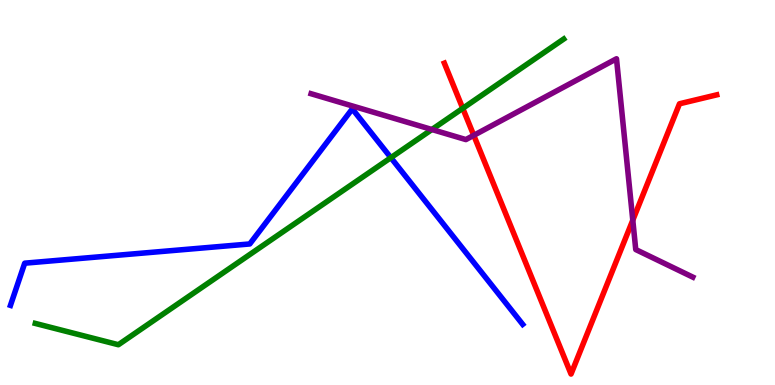[{'lines': ['blue', 'red'], 'intersections': []}, {'lines': ['green', 'red'], 'intersections': [{'x': 5.97, 'y': 7.19}]}, {'lines': ['purple', 'red'], 'intersections': [{'x': 6.11, 'y': 6.48}, {'x': 8.17, 'y': 4.28}]}, {'lines': ['blue', 'green'], 'intersections': [{'x': 5.04, 'y': 5.9}]}, {'lines': ['blue', 'purple'], 'intersections': []}, {'lines': ['green', 'purple'], 'intersections': [{'x': 5.57, 'y': 6.64}]}]